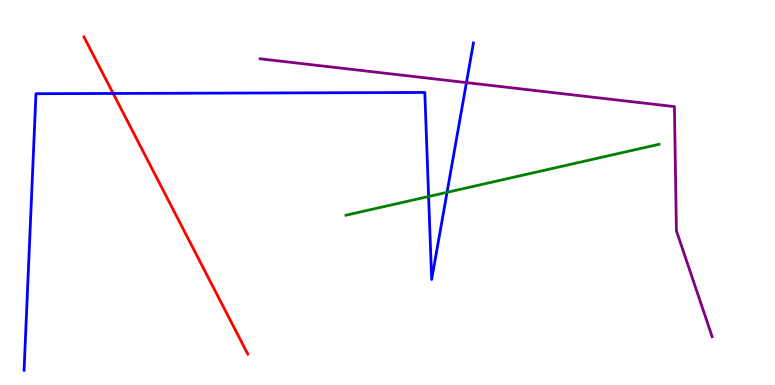[{'lines': ['blue', 'red'], 'intersections': [{'x': 1.46, 'y': 7.57}]}, {'lines': ['green', 'red'], 'intersections': []}, {'lines': ['purple', 'red'], 'intersections': []}, {'lines': ['blue', 'green'], 'intersections': [{'x': 5.53, 'y': 4.9}, {'x': 5.77, 'y': 5.0}]}, {'lines': ['blue', 'purple'], 'intersections': [{'x': 6.02, 'y': 7.85}]}, {'lines': ['green', 'purple'], 'intersections': []}]